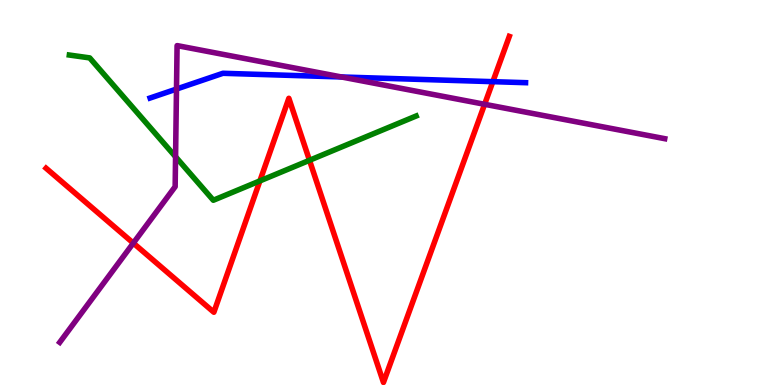[{'lines': ['blue', 'red'], 'intersections': [{'x': 6.36, 'y': 7.88}]}, {'lines': ['green', 'red'], 'intersections': [{'x': 3.35, 'y': 5.3}, {'x': 3.99, 'y': 5.84}]}, {'lines': ['purple', 'red'], 'intersections': [{'x': 1.72, 'y': 3.69}, {'x': 6.25, 'y': 7.29}]}, {'lines': ['blue', 'green'], 'intersections': []}, {'lines': ['blue', 'purple'], 'intersections': [{'x': 2.28, 'y': 7.69}, {'x': 4.41, 'y': 8.0}]}, {'lines': ['green', 'purple'], 'intersections': [{'x': 2.27, 'y': 5.93}]}]